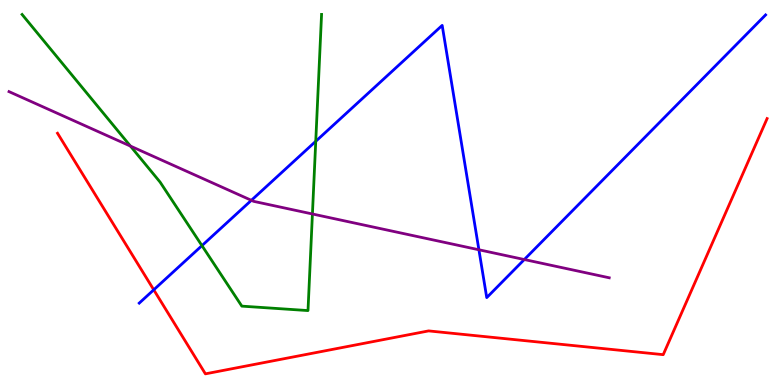[{'lines': ['blue', 'red'], 'intersections': [{'x': 1.98, 'y': 2.47}]}, {'lines': ['green', 'red'], 'intersections': []}, {'lines': ['purple', 'red'], 'intersections': []}, {'lines': ['blue', 'green'], 'intersections': [{'x': 2.61, 'y': 3.62}, {'x': 4.07, 'y': 6.33}]}, {'lines': ['blue', 'purple'], 'intersections': [{'x': 3.24, 'y': 4.8}, {'x': 6.18, 'y': 3.51}, {'x': 6.77, 'y': 3.26}]}, {'lines': ['green', 'purple'], 'intersections': [{'x': 1.68, 'y': 6.21}, {'x': 4.03, 'y': 4.44}]}]